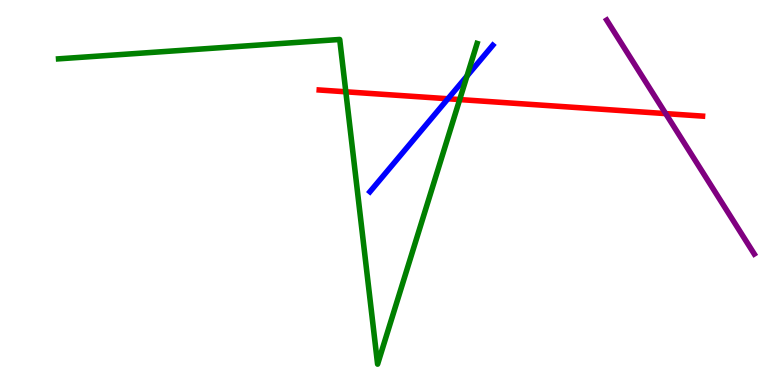[{'lines': ['blue', 'red'], 'intersections': [{'x': 5.78, 'y': 7.43}]}, {'lines': ['green', 'red'], 'intersections': [{'x': 4.46, 'y': 7.62}, {'x': 5.93, 'y': 7.41}]}, {'lines': ['purple', 'red'], 'intersections': [{'x': 8.59, 'y': 7.05}]}, {'lines': ['blue', 'green'], 'intersections': [{'x': 6.03, 'y': 8.02}]}, {'lines': ['blue', 'purple'], 'intersections': []}, {'lines': ['green', 'purple'], 'intersections': []}]